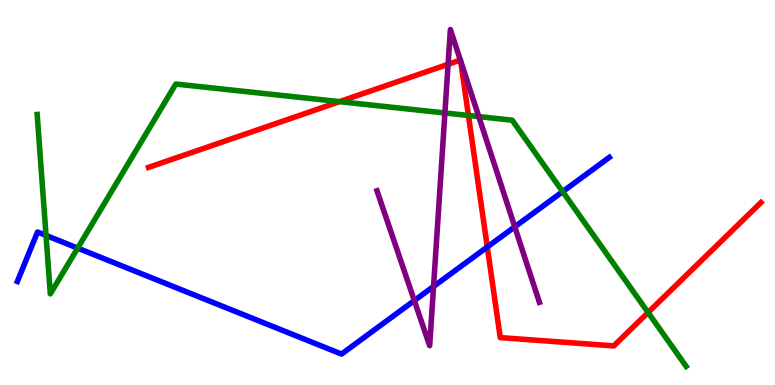[{'lines': ['blue', 'red'], 'intersections': [{'x': 6.29, 'y': 3.58}]}, {'lines': ['green', 'red'], 'intersections': [{'x': 4.38, 'y': 7.36}, {'x': 6.04, 'y': 7.0}, {'x': 8.36, 'y': 1.88}]}, {'lines': ['purple', 'red'], 'intersections': [{'x': 5.78, 'y': 8.33}, {'x': 5.94, 'y': 8.44}, {'x': 5.94, 'y': 8.42}]}, {'lines': ['blue', 'green'], 'intersections': [{'x': 0.594, 'y': 3.89}, {'x': 1.0, 'y': 3.56}, {'x': 7.26, 'y': 5.02}]}, {'lines': ['blue', 'purple'], 'intersections': [{'x': 5.35, 'y': 2.19}, {'x': 5.59, 'y': 2.56}, {'x': 6.64, 'y': 4.11}]}, {'lines': ['green', 'purple'], 'intersections': [{'x': 5.74, 'y': 7.07}, {'x': 6.18, 'y': 6.97}]}]